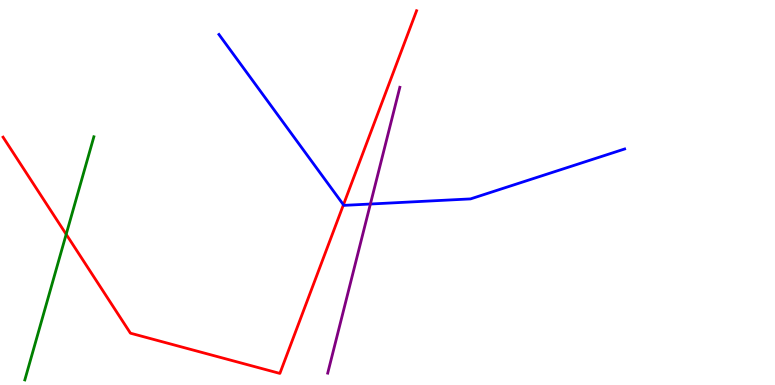[{'lines': ['blue', 'red'], 'intersections': [{'x': 4.43, 'y': 4.68}]}, {'lines': ['green', 'red'], 'intersections': [{'x': 0.854, 'y': 3.91}]}, {'lines': ['purple', 'red'], 'intersections': []}, {'lines': ['blue', 'green'], 'intersections': []}, {'lines': ['blue', 'purple'], 'intersections': [{'x': 4.78, 'y': 4.7}]}, {'lines': ['green', 'purple'], 'intersections': []}]